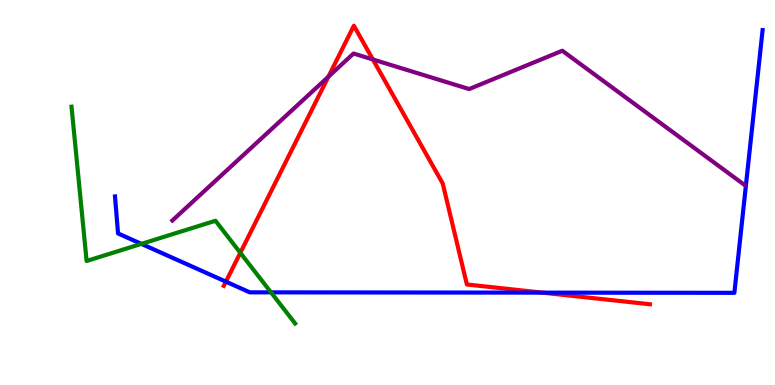[{'lines': ['blue', 'red'], 'intersections': [{'x': 2.91, 'y': 2.68}, {'x': 7.0, 'y': 2.4}]}, {'lines': ['green', 'red'], 'intersections': [{'x': 3.1, 'y': 3.43}]}, {'lines': ['purple', 'red'], 'intersections': [{'x': 4.24, 'y': 8.01}, {'x': 4.81, 'y': 8.46}]}, {'lines': ['blue', 'green'], 'intersections': [{'x': 1.82, 'y': 3.67}, {'x': 3.5, 'y': 2.41}]}, {'lines': ['blue', 'purple'], 'intersections': []}, {'lines': ['green', 'purple'], 'intersections': []}]